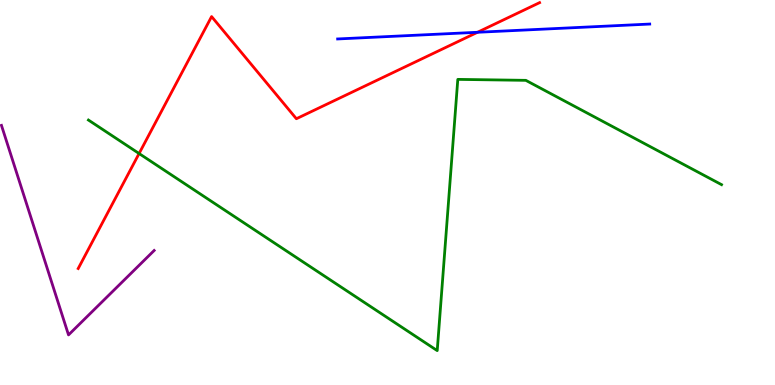[{'lines': ['blue', 'red'], 'intersections': [{'x': 6.16, 'y': 9.16}]}, {'lines': ['green', 'red'], 'intersections': [{'x': 1.79, 'y': 6.01}]}, {'lines': ['purple', 'red'], 'intersections': []}, {'lines': ['blue', 'green'], 'intersections': []}, {'lines': ['blue', 'purple'], 'intersections': []}, {'lines': ['green', 'purple'], 'intersections': []}]